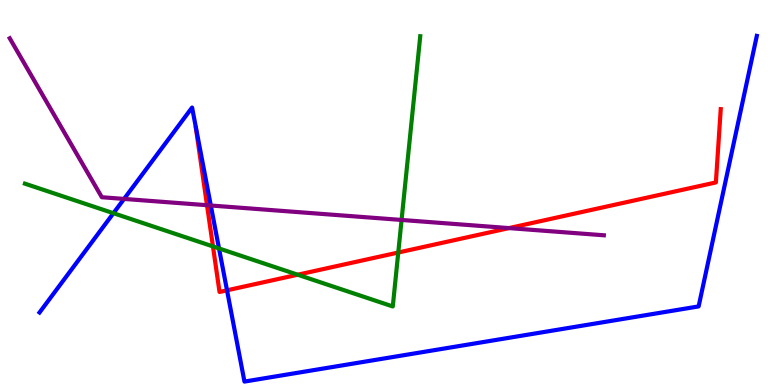[{'lines': ['blue', 'red'], 'intersections': [{'x': 2.93, 'y': 2.46}]}, {'lines': ['green', 'red'], 'intersections': [{'x': 2.75, 'y': 3.6}, {'x': 3.84, 'y': 2.86}, {'x': 5.14, 'y': 3.44}]}, {'lines': ['purple', 'red'], 'intersections': [{'x': 2.67, 'y': 4.67}, {'x': 6.57, 'y': 4.08}]}, {'lines': ['blue', 'green'], 'intersections': [{'x': 1.46, 'y': 4.46}, {'x': 2.83, 'y': 3.55}]}, {'lines': ['blue', 'purple'], 'intersections': [{'x': 1.6, 'y': 4.83}, {'x': 2.72, 'y': 4.66}]}, {'lines': ['green', 'purple'], 'intersections': [{'x': 5.18, 'y': 4.29}]}]